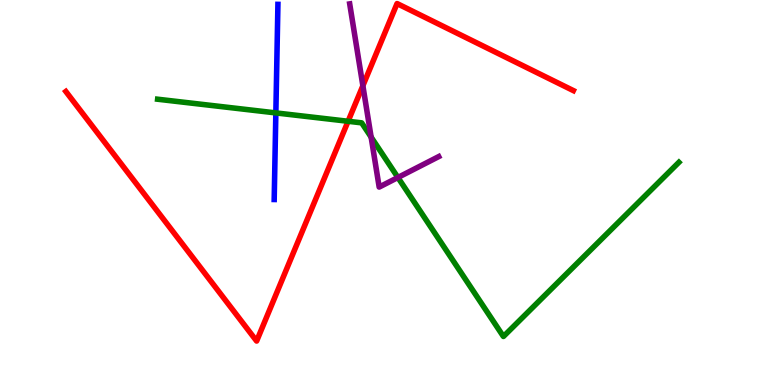[{'lines': ['blue', 'red'], 'intersections': []}, {'lines': ['green', 'red'], 'intersections': [{'x': 4.49, 'y': 6.85}]}, {'lines': ['purple', 'red'], 'intersections': [{'x': 4.68, 'y': 7.77}]}, {'lines': ['blue', 'green'], 'intersections': [{'x': 3.56, 'y': 7.07}]}, {'lines': ['blue', 'purple'], 'intersections': []}, {'lines': ['green', 'purple'], 'intersections': [{'x': 4.79, 'y': 6.44}, {'x': 5.13, 'y': 5.39}]}]